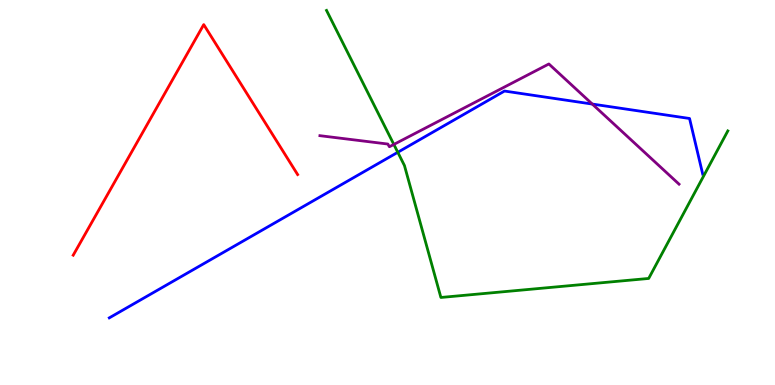[{'lines': ['blue', 'red'], 'intersections': []}, {'lines': ['green', 'red'], 'intersections': []}, {'lines': ['purple', 'red'], 'intersections': []}, {'lines': ['blue', 'green'], 'intersections': [{'x': 5.13, 'y': 6.04}]}, {'lines': ['blue', 'purple'], 'intersections': [{'x': 7.64, 'y': 7.3}]}, {'lines': ['green', 'purple'], 'intersections': [{'x': 5.08, 'y': 6.25}]}]